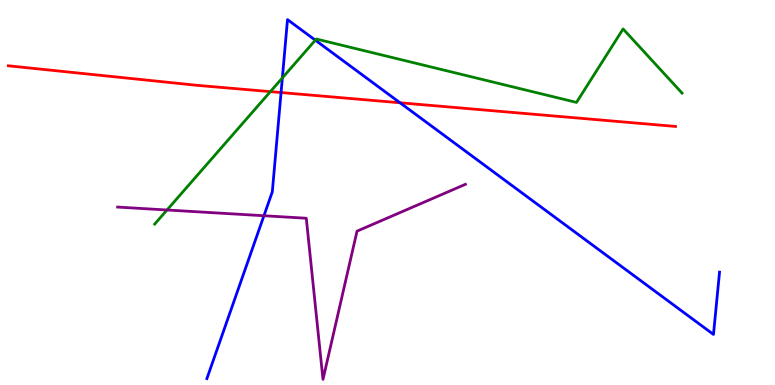[{'lines': ['blue', 'red'], 'intersections': [{'x': 3.63, 'y': 7.6}, {'x': 5.16, 'y': 7.33}]}, {'lines': ['green', 'red'], 'intersections': [{'x': 3.49, 'y': 7.62}]}, {'lines': ['purple', 'red'], 'intersections': []}, {'lines': ['blue', 'green'], 'intersections': [{'x': 3.64, 'y': 7.98}, {'x': 4.07, 'y': 8.96}]}, {'lines': ['blue', 'purple'], 'intersections': [{'x': 3.41, 'y': 4.4}]}, {'lines': ['green', 'purple'], 'intersections': [{'x': 2.15, 'y': 4.55}]}]